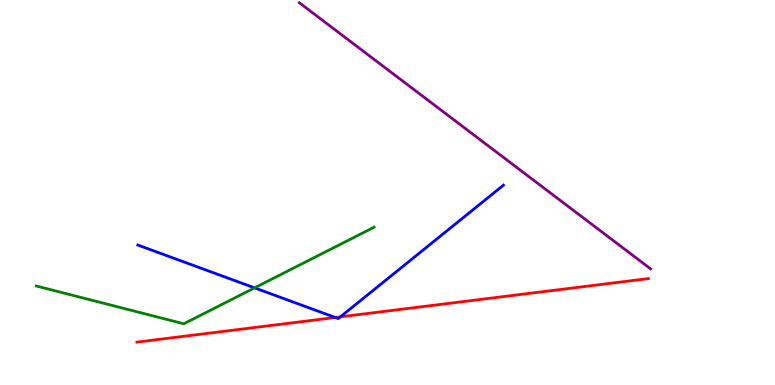[{'lines': ['blue', 'red'], 'intersections': [{'x': 4.33, 'y': 1.75}, {'x': 4.39, 'y': 1.77}]}, {'lines': ['green', 'red'], 'intersections': []}, {'lines': ['purple', 'red'], 'intersections': []}, {'lines': ['blue', 'green'], 'intersections': [{'x': 3.28, 'y': 2.52}]}, {'lines': ['blue', 'purple'], 'intersections': []}, {'lines': ['green', 'purple'], 'intersections': []}]